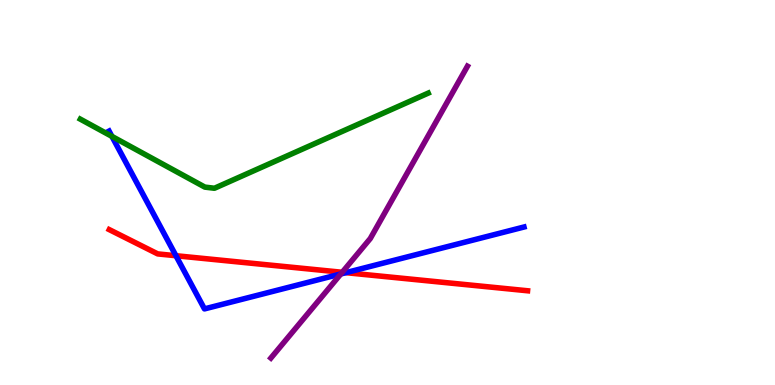[{'lines': ['blue', 'red'], 'intersections': [{'x': 2.27, 'y': 3.36}, {'x': 4.46, 'y': 2.92}]}, {'lines': ['green', 'red'], 'intersections': []}, {'lines': ['purple', 'red'], 'intersections': [{'x': 4.42, 'y': 2.93}]}, {'lines': ['blue', 'green'], 'intersections': [{'x': 1.44, 'y': 6.46}]}, {'lines': ['blue', 'purple'], 'intersections': [{'x': 4.4, 'y': 2.88}]}, {'lines': ['green', 'purple'], 'intersections': []}]